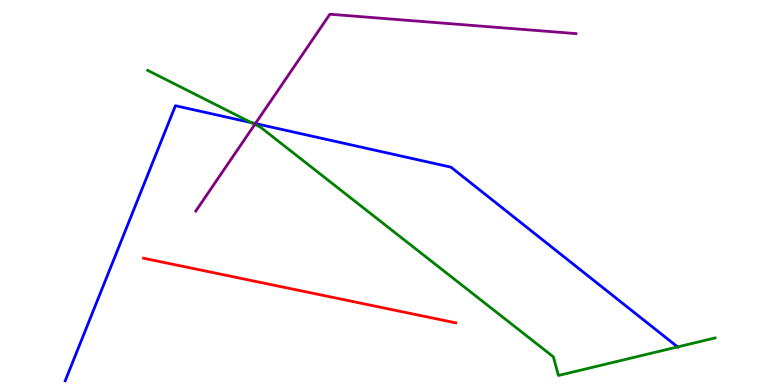[{'lines': ['blue', 'red'], 'intersections': []}, {'lines': ['green', 'red'], 'intersections': []}, {'lines': ['purple', 'red'], 'intersections': []}, {'lines': ['blue', 'green'], 'intersections': [{'x': 3.24, 'y': 6.81}, {'x': 8.74, 'y': 0.989}]}, {'lines': ['blue', 'purple'], 'intersections': [{'x': 3.3, 'y': 6.79}]}, {'lines': ['green', 'purple'], 'intersections': [{'x': 3.29, 'y': 6.77}]}]